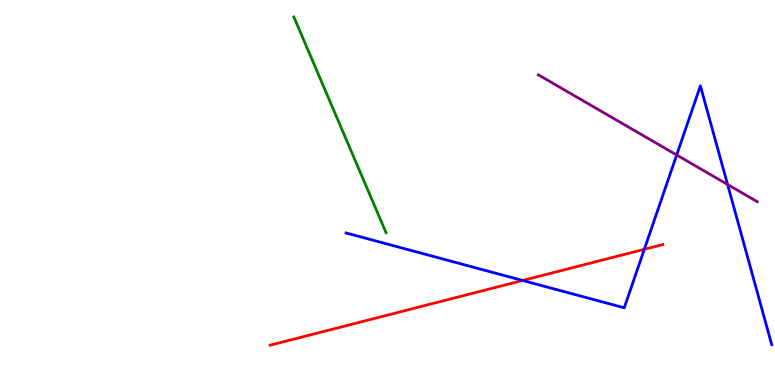[{'lines': ['blue', 'red'], 'intersections': [{'x': 6.74, 'y': 2.72}, {'x': 8.31, 'y': 3.52}]}, {'lines': ['green', 'red'], 'intersections': []}, {'lines': ['purple', 'red'], 'intersections': []}, {'lines': ['blue', 'green'], 'intersections': []}, {'lines': ['blue', 'purple'], 'intersections': [{'x': 8.73, 'y': 5.97}, {'x': 9.39, 'y': 5.21}]}, {'lines': ['green', 'purple'], 'intersections': []}]